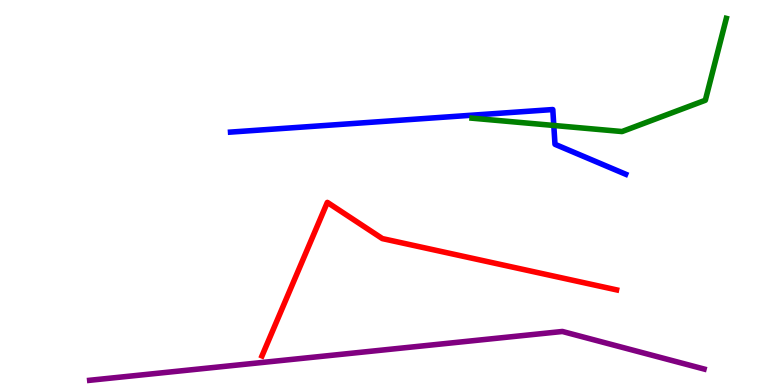[{'lines': ['blue', 'red'], 'intersections': []}, {'lines': ['green', 'red'], 'intersections': []}, {'lines': ['purple', 'red'], 'intersections': []}, {'lines': ['blue', 'green'], 'intersections': [{'x': 7.15, 'y': 6.74}]}, {'lines': ['blue', 'purple'], 'intersections': []}, {'lines': ['green', 'purple'], 'intersections': []}]